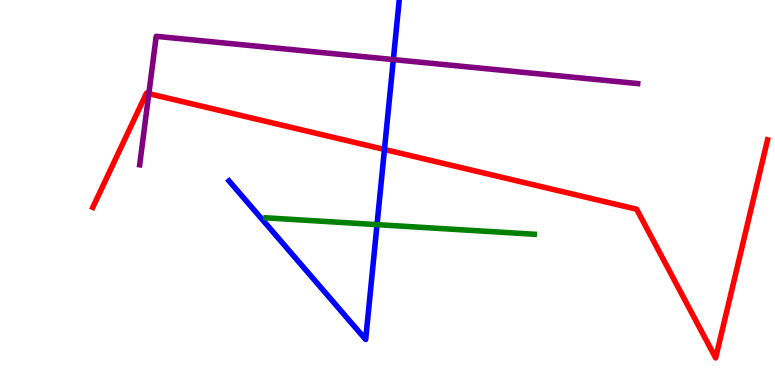[{'lines': ['blue', 'red'], 'intersections': [{'x': 4.96, 'y': 6.12}]}, {'lines': ['green', 'red'], 'intersections': []}, {'lines': ['purple', 'red'], 'intersections': [{'x': 1.92, 'y': 7.57}]}, {'lines': ['blue', 'green'], 'intersections': [{'x': 4.86, 'y': 4.17}]}, {'lines': ['blue', 'purple'], 'intersections': [{'x': 5.08, 'y': 8.45}]}, {'lines': ['green', 'purple'], 'intersections': []}]